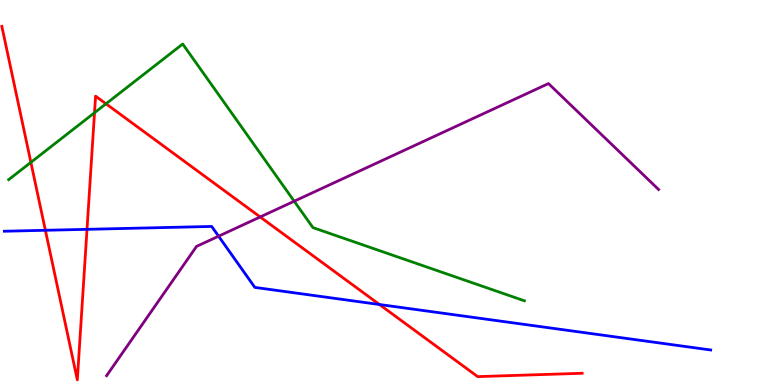[{'lines': ['blue', 'red'], 'intersections': [{'x': 0.586, 'y': 4.02}, {'x': 1.12, 'y': 4.04}, {'x': 4.9, 'y': 2.09}]}, {'lines': ['green', 'red'], 'intersections': [{'x': 0.398, 'y': 5.78}, {'x': 1.22, 'y': 7.07}, {'x': 1.37, 'y': 7.3}]}, {'lines': ['purple', 'red'], 'intersections': [{'x': 3.36, 'y': 4.36}]}, {'lines': ['blue', 'green'], 'intersections': []}, {'lines': ['blue', 'purple'], 'intersections': [{'x': 2.82, 'y': 3.86}]}, {'lines': ['green', 'purple'], 'intersections': [{'x': 3.8, 'y': 4.77}]}]